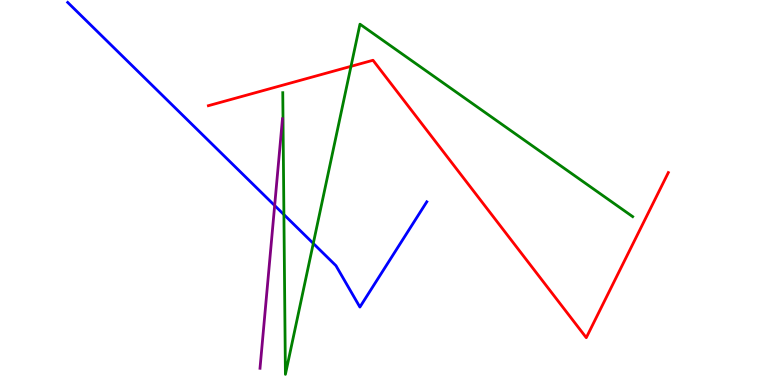[{'lines': ['blue', 'red'], 'intersections': []}, {'lines': ['green', 'red'], 'intersections': [{'x': 4.53, 'y': 8.28}]}, {'lines': ['purple', 'red'], 'intersections': []}, {'lines': ['blue', 'green'], 'intersections': [{'x': 3.66, 'y': 4.43}, {'x': 4.04, 'y': 3.68}]}, {'lines': ['blue', 'purple'], 'intersections': [{'x': 3.54, 'y': 4.66}]}, {'lines': ['green', 'purple'], 'intersections': []}]